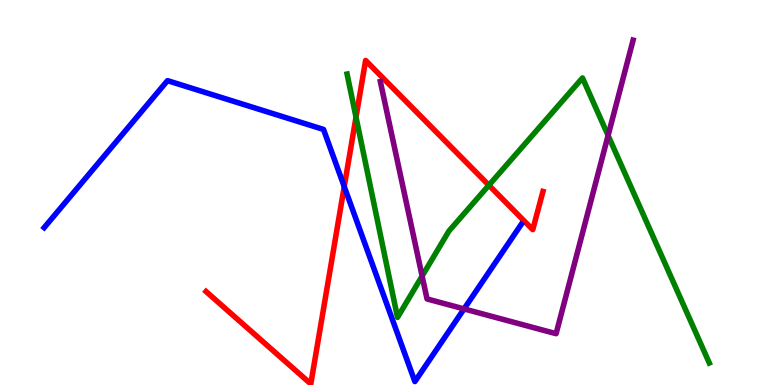[{'lines': ['blue', 'red'], 'intersections': [{'x': 4.44, 'y': 5.15}]}, {'lines': ['green', 'red'], 'intersections': [{'x': 4.59, 'y': 6.96}, {'x': 6.31, 'y': 5.19}]}, {'lines': ['purple', 'red'], 'intersections': []}, {'lines': ['blue', 'green'], 'intersections': []}, {'lines': ['blue', 'purple'], 'intersections': [{'x': 5.99, 'y': 1.98}]}, {'lines': ['green', 'purple'], 'intersections': [{'x': 5.45, 'y': 2.83}, {'x': 7.85, 'y': 6.48}]}]